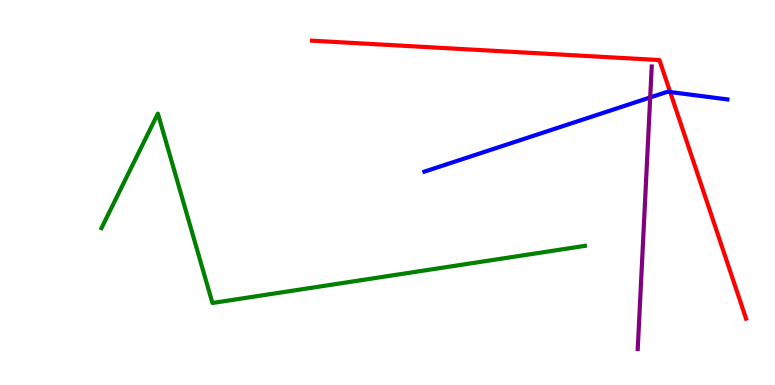[{'lines': ['blue', 'red'], 'intersections': [{'x': 8.65, 'y': 7.61}]}, {'lines': ['green', 'red'], 'intersections': []}, {'lines': ['purple', 'red'], 'intersections': []}, {'lines': ['blue', 'green'], 'intersections': []}, {'lines': ['blue', 'purple'], 'intersections': [{'x': 8.39, 'y': 7.47}]}, {'lines': ['green', 'purple'], 'intersections': []}]